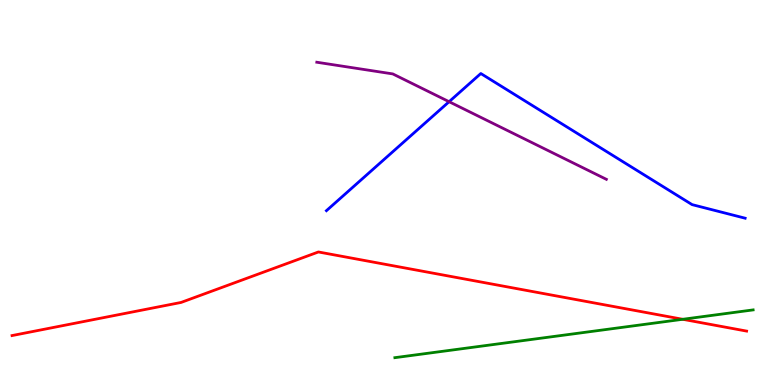[{'lines': ['blue', 'red'], 'intersections': []}, {'lines': ['green', 'red'], 'intersections': [{'x': 8.81, 'y': 1.71}]}, {'lines': ['purple', 'red'], 'intersections': []}, {'lines': ['blue', 'green'], 'intersections': []}, {'lines': ['blue', 'purple'], 'intersections': [{'x': 5.79, 'y': 7.36}]}, {'lines': ['green', 'purple'], 'intersections': []}]